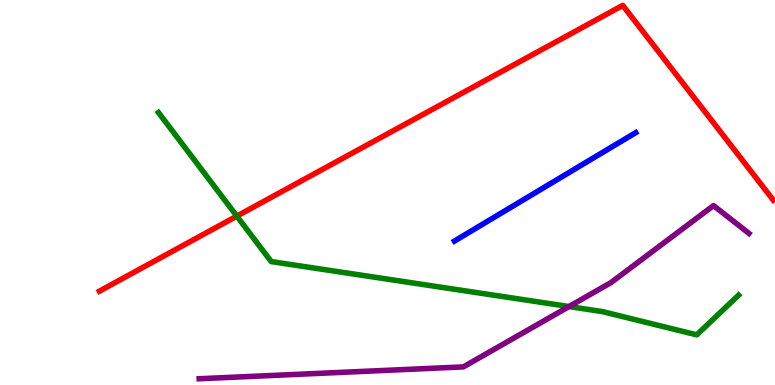[{'lines': ['blue', 'red'], 'intersections': []}, {'lines': ['green', 'red'], 'intersections': [{'x': 3.06, 'y': 4.39}]}, {'lines': ['purple', 'red'], 'intersections': []}, {'lines': ['blue', 'green'], 'intersections': []}, {'lines': ['blue', 'purple'], 'intersections': []}, {'lines': ['green', 'purple'], 'intersections': [{'x': 7.34, 'y': 2.04}]}]